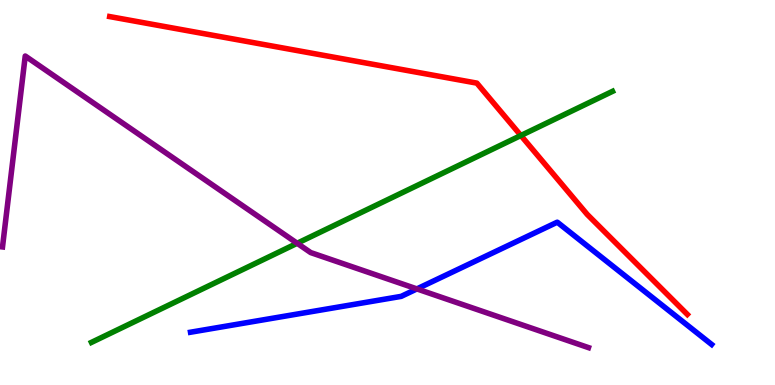[{'lines': ['blue', 'red'], 'intersections': []}, {'lines': ['green', 'red'], 'intersections': [{'x': 6.72, 'y': 6.48}]}, {'lines': ['purple', 'red'], 'intersections': []}, {'lines': ['blue', 'green'], 'intersections': []}, {'lines': ['blue', 'purple'], 'intersections': [{'x': 5.38, 'y': 2.5}]}, {'lines': ['green', 'purple'], 'intersections': [{'x': 3.83, 'y': 3.68}]}]